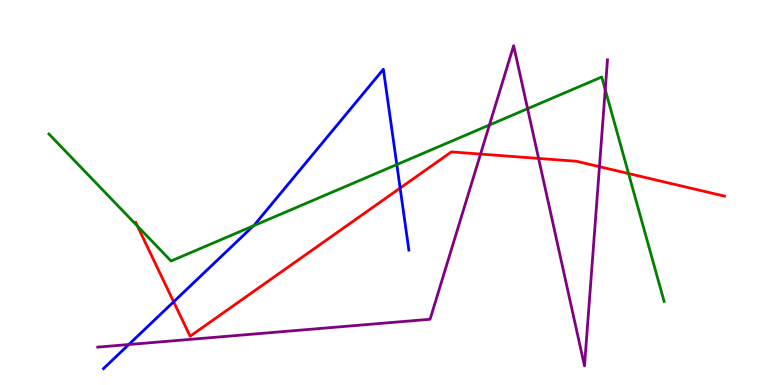[{'lines': ['blue', 'red'], 'intersections': [{'x': 2.24, 'y': 2.16}, {'x': 5.16, 'y': 5.11}]}, {'lines': ['green', 'red'], 'intersections': [{'x': 1.77, 'y': 4.13}, {'x': 8.11, 'y': 5.49}]}, {'lines': ['purple', 'red'], 'intersections': [{'x': 6.2, 'y': 6.0}, {'x': 6.95, 'y': 5.88}, {'x': 7.73, 'y': 5.67}]}, {'lines': ['blue', 'green'], 'intersections': [{'x': 3.27, 'y': 4.13}, {'x': 5.12, 'y': 5.73}]}, {'lines': ['blue', 'purple'], 'intersections': [{'x': 1.66, 'y': 1.05}]}, {'lines': ['green', 'purple'], 'intersections': [{'x': 6.32, 'y': 6.75}, {'x': 6.81, 'y': 7.18}, {'x': 7.81, 'y': 7.67}]}]